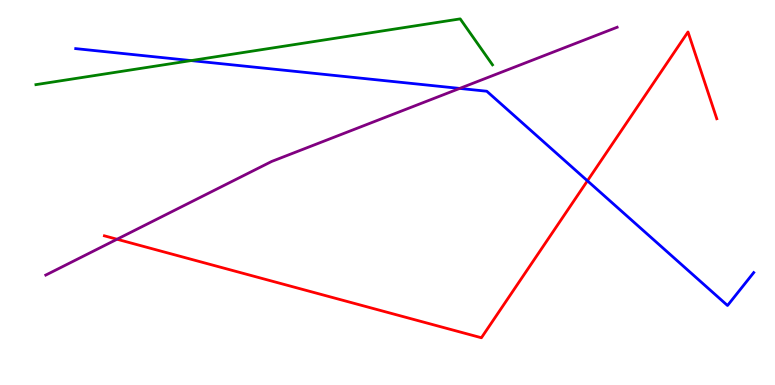[{'lines': ['blue', 'red'], 'intersections': [{'x': 7.58, 'y': 5.3}]}, {'lines': ['green', 'red'], 'intersections': []}, {'lines': ['purple', 'red'], 'intersections': [{'x': 1.51, 'y': 3.79}]}, {'lines': ['blue', 'green'], 'intersections': [{'x': 2.47, 'y': 8.43}]}, {'lines': ['blue', 'purple'], 'intersections': [{'x': 5.93, 'y': 7.7}]}, {'lines': ['green', 'purple'], 'intersections': []}]